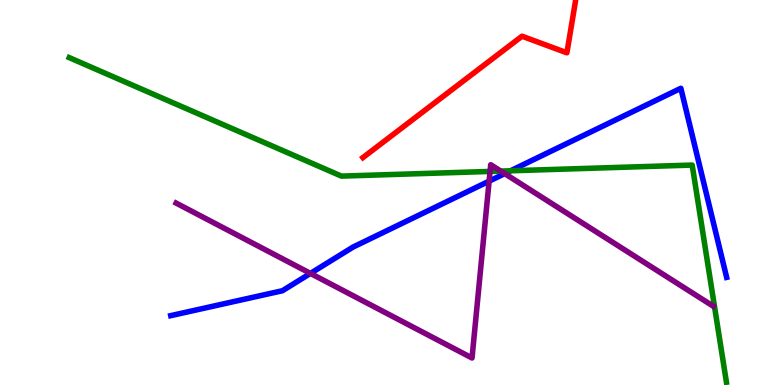[{'lines': ['blue', 'red'], 'intersections': []}, {'lines': ['green', 'red'], 'intersections': []}, {'lines': ['purple', 'red'], 'intersections': []}, {'lines': ['blue', 'green'], 'intersections': [{'x': 6.59, 'y': 5.56}]}, {'lines': ['blue', 'purple'], 'intersections': [{'x': 4.01, 'y': 2.9}, {'x': 6.31, 'y': 5.29}, {'x': 6.51, 'y': 5.49}]}, {'lines': ['green', 'purple'], 'intersections': [{'x': 6.32, 'y': 5.55}, {'x': 6.46, 'y': 5.56}]}]